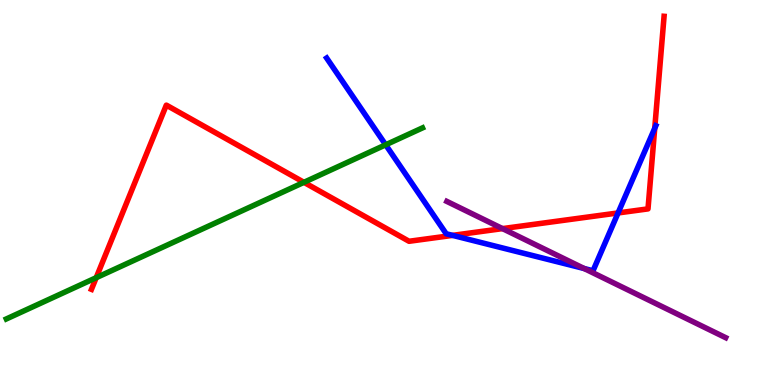[{'lines': ['blue', 'red'], 'intersections': [{'x': 5.84, 'y': 3.89}, {'x': 7.97, 'y': 4.47}, {'x': 8.45, 'y': 6.67}]}, {'lines': ['green', 'red'], 'intersections': [{'x': 1.24, 'y': 2.79}, {'x': 3.92, 'y': 5.26}]}, {'lines': ['purple', 'red'], 'intersections': [{'x': 6.48, 'y': 4.06}]}, {'lines': ['blue', 'green'], 'intersections': [{'x': 4.98, 'y': 6.24}]}, {'lines': ['blue', 'purple'], 'intersections': [{'x': 7.54, 'y': 3.02}]}, {'lines': ['green', 'purple'], 'intersections': []}]